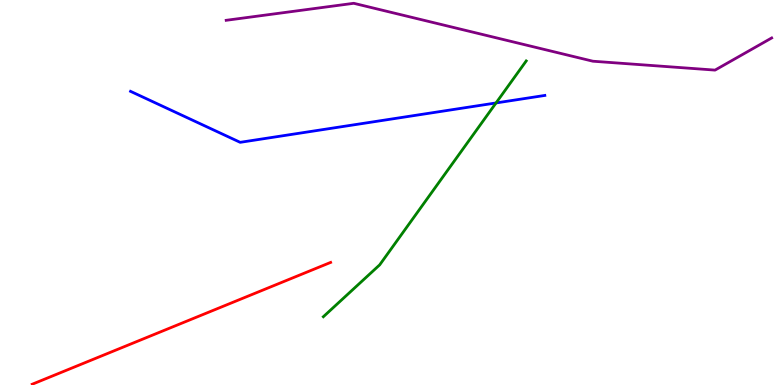[{'lines': ['blue', 'red'], 'intersections': []}, {'lines': ['green', 'red'], 'intersections': []}, {'lines': ['purple', 'red'], 'intersections': []}, {'lines': ['blue', 'green'], 'intersections': [{'x': 6.4, 'y': 7.33}]}, {'lines': ['blue', 'purple'], 'intersections': []}, {'lines': ['green', 'purple'], 'intersections': []}]